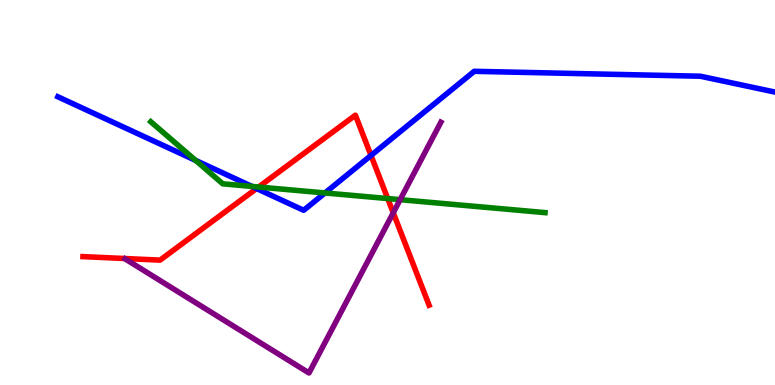[{'lines': ['blue', 'red'], 'intersections': [{'x': 3.31, 'y': 5.1}, {'x': 4.79, 'y': 5.96}]}, {'lines': ['green', 'red'], 'intersections': [{'x': 3.34, 'y': 5.14}, {'x': 5.0, 'y': 4.84}]}, {'lines': ['purple', 'red'], 'intersections': [{'x': 5.07, 'y': 4.47}]}, {'lines': ['blue', 'green'], 'intersections': [{'x': 2.52, 'y': 5.83}, {'x': 3.25, 'y': 5.16}, {'x': 4.19, 'y': 4.99}]}, {'lines': ['blue', 'purple'], 'intersections': []}, {'lines': ['green', 'purple'], 'intersections': [{'x': 5.16, 'y': 4.81}]}]